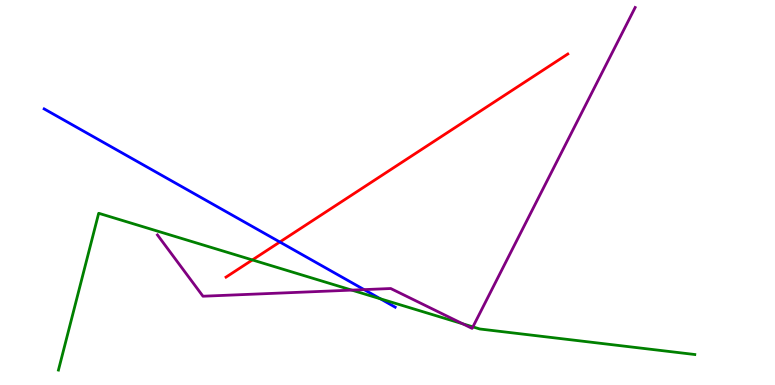[{'lines': ['blue', 'red'], 'intersections': [{'x': 3.61, 'y': 3.71}]}, {'lines': ['green', 'red'], 'intersections': [{'x': 3.26, 'y': 3.25}]}, {'lines': ['purple', 'red'], 'intersections': []}, {'lines': ['blue', 'green'], 'intersections': [{'x': 4.91, 'y': 2.24}]}, {'lines': ['blue', 'purple'], 'intersections': [{'x': 4.7, 'y': 2.48}]}, {'lines': ['green', 'purple'], 'intersections': [{'x': 4.54, 'y': 2.46}, {'x': 5.97, 'y': 1.59}, {'x': 6.1, 'y': 1.51}]}]